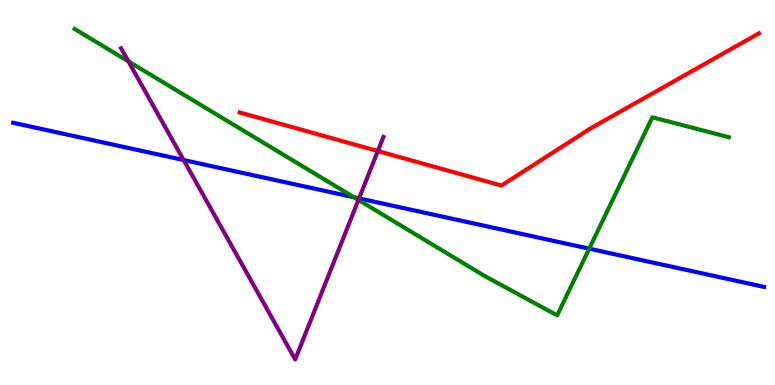[{'lines': ['blue', 'red'], 'intersections': []}, {'lines': ['green', 'red'], 'intersections': []}, {'lines': ['purple', 'red'], 'intersections': [{'x': 4.88, 'y': 6.08}]}, {'lines': ['blue', 'green'], 'intersections': [{'x': 4.57, 'y': 4.88}, {'x': 7.6, 'y': 3.54}]}, {'lines': ['blue', 'purple'], 'intersections': [{'x': 2.37, 'y': 5.84}, {'x': 4.63, 'y': 4.85}]}, {'lines': ['green', 'purple'], 'intersections': [{'x': 1.66, 'y': 8.41}, {'x': 4.63, 'y': 4.81}]}]